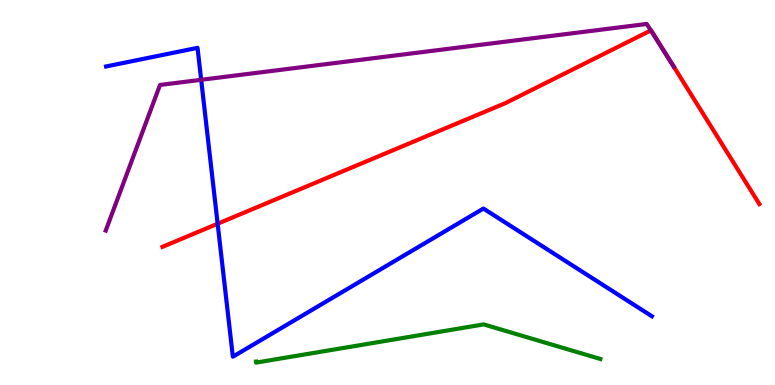[{'lines': ['blue', 'red'], 'intersections': [{'x': 2.81, 'y': 4.19}]}, {'lines': ['green', 'red'], 'intersections': []}, {'lines': ['purple', 'red'], 'intersections': [{'x': 8.4, 'y': 9.21}]}, {'lines': ['blue', 'green'], 'intersections': []}, {'lines': ['blue', 'purple'], 'intersections': [{'x': 2.6, 'y': 7.93}]}, {'lines': ['green', 'purple'], 'intersections': []}]